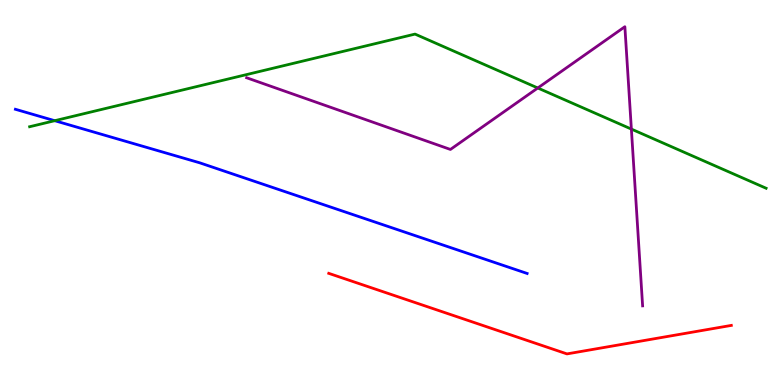[{'lines': ['blue', 'red'], 'intersections': []}, {'lines': ['green', 'red'], 'intersections': []}, {'lines': ['purple', 'red'], 'intersections': []}, {'lines': ['blue', 'green'], 'intersections': [{'x': 0.706, 'y': 6.86}]}, {'lines': ['blue', 'purple'], 'intersections': []}, {'lines': ['green', 'purple'], 'intersections': [{'x': 6.94, 'y': 7.71}, {'x': 8.15, 'y': 6.65}]}]